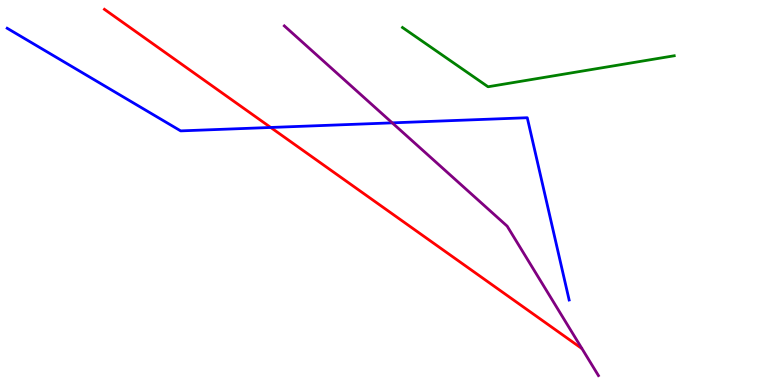[{'lines': ['blue', 'red'], 'intersections': [{'x': 3.49, 'y': 6.69}]}, {'lines': ['green', 'red'], 'intersections': []}, {'lines': ['purple', 'red'], 'intersections': []}, {'lines': ['blue', 'green'], 'intersections': []}, {'lines': ['blue', 'purple'], 'intersections': [{'x': 5.06, 'y': 6.81}]}, {'lines': ['green', 'purple'], 'intersections': []}]